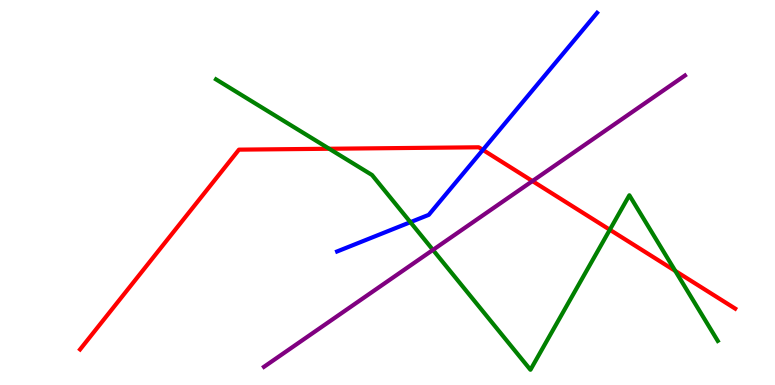[{'lines': ['blue', 'red'], 'intersections': [{'x': 6.23, 'y': 6.11}]}, {'lines': ['green', 'red'], 'intersections': [{'x': 4.25, 'y': 6.14}, {'x': 7.87, 'y': 4.03}, {'x': 8.71, 'y': 2.96}]}, {'lines': ['purple', 'red'], 'intersections': [{'x': 6.87, 'y': 5.3}]}, {'lines': ['blue', 'green'], 'intersections': [{'x': 5.3, 'y': 4.23}]}, {'lines': ['blue', 'purple'], 'intersections': []}, {'lines': ['green', 'purple'], 'intersections': [{'x': 5.59, 'y': 3.51}]}]